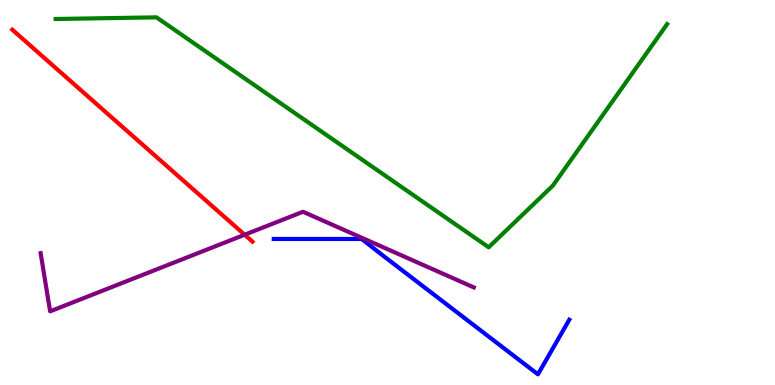[{'lines': ['blue', 'red'], 'intersections': []}, {'lines': ['green', 'red'], 'intersections': []}, {'lines': ['purple', 'red'], 'intersections': [{'x': 3.16, 'y': 3.9}]}, {'lines': ['blue', 'green'], 'intersections': []}, {'lines': ['blue', 'purple'], 'intersections': []}, {'lines': ['green', 'purple'], 'intersections': []}]